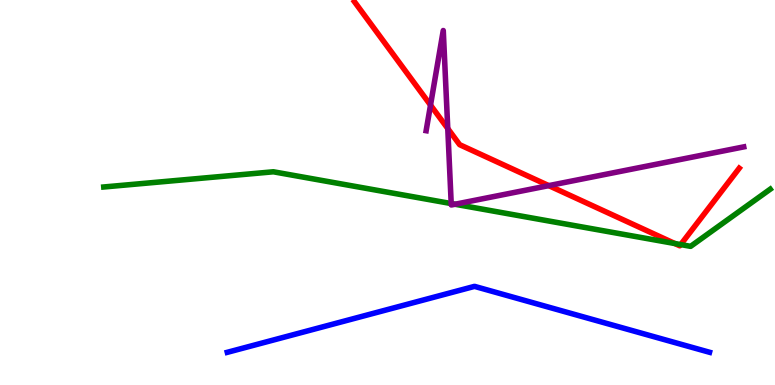[{'lines': ['blue', 'red'], 'intersections': []}, {'lines': ['green', 'red'], 'intersections': [{'x': 8.71, 'y': 3.67}, {'x': 8.78, 'y': 3.65}]}, {'lines': ['purple', 'red'], 'intersections': [{'x': 5.56, 'y': 7.27}, {'x': 5.78, 'y': 6.66}, {'x': 7.08, 'y': 5.18}]}, {'lines': ['blue', 'green'], 'intersections': []}, {'lines': ['blue', 'purple'], 'intersections': []}, {'lines': ['green', 'purple'], 'intersections': [{'x': 5.82, 'y': 4.71}, {'x': 5.87, 'y': 4.69}]}]